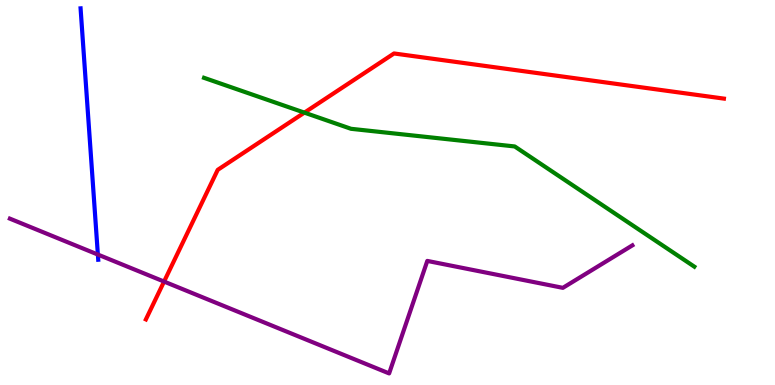[{'lines': ['blue', 'red'], 'intersections': []}, {'lines': ['green', 'red'], 'intersections': [{'x': 3.93, 'y': 7.07}]}, {'lines': ['purple', 'red'], 'intersections': [{'x': 2.12, 'y': 2.69}]}, {'lines': ['blue', 'green'], 'intersections': []}, {'lines': ['blue', 'purple'], 'intersections': [{'x': 1.26, 'y': 3.39}]}, {'lines': ['green', 'purple'], 'intersections': []}]